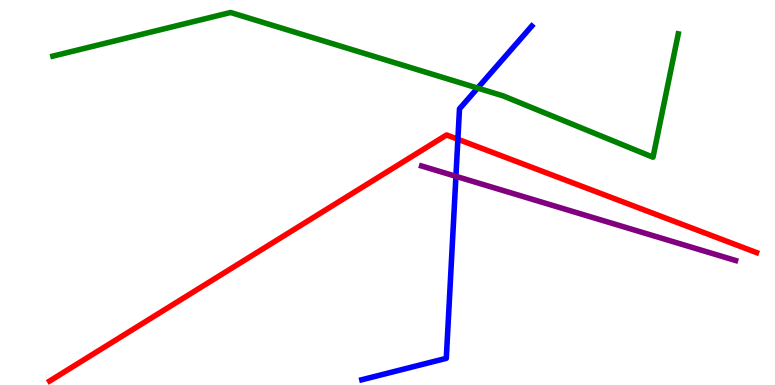[{'lines': ['blue', 'red'], 'intersections': [{'x': 5.91, 'y': 6.38}]}, {'lines': ['green', 'red'], 'intersections': []}, {'lines': ['purple', 'red'], 'intersections': []}, {'lines': ['blue', 'green'], 'intersections': [{'x': 6.16, 'y': 7.71}]}, {'lines': ['blue', 'purple'], 'intersections': [{'x': 5.88, 'y': 5.42}]}, {'lines': ['green', 'purple'], 'intersections': []}]